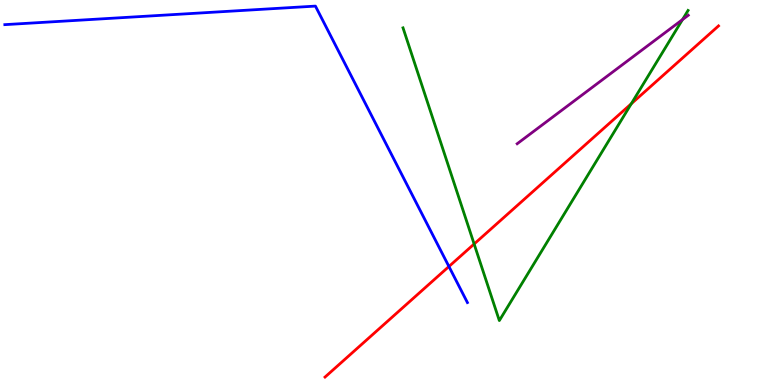[{'lines': ['blue', 'red'], 'intersections': [{'x': 5.79, 'y': 3.08}]}, {'lines': ['green', 'red'], 'intersections': [{'x': 6.12, 'y': 3.66}, {'x': 8.15, 'y': 7.3}]}, {'lines': ['purple', 'red'], 'intersections': []}, {'lines': ['blue', 'green'], 'intersections': []}, {'lines': ['blue', 'purple'], 'intersections': []}, {'lines': ['green', 'purple'], 'intersections': [{'x': 8.81, 'y': 9.49}]}]